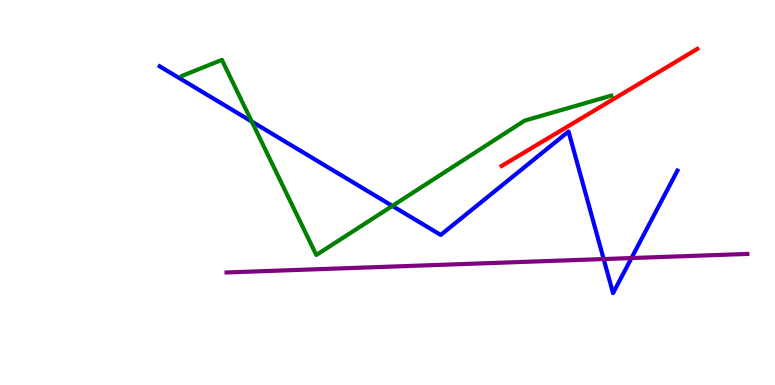[{'lines': ['blue', 'red'], 'intersections': []}, {'lines': ['green', 'red'], 'intersections': []}, {'lines': ['purple', 'red'], 'intersections': []}, {'lines': ['blue', 'green'], 'intersections': [{'x': 3.25, 'y': 6.84}, {'x': 5.06, 'y': 4.65}]}, {'lines': ['blue', 'purple'], 'intersections': [{'x': 7.79, 'y': 3.27}, {'x': 8.15, 'y': 3.3}]}, {'lines': ['green', 'purple'], 'intersections': []}]